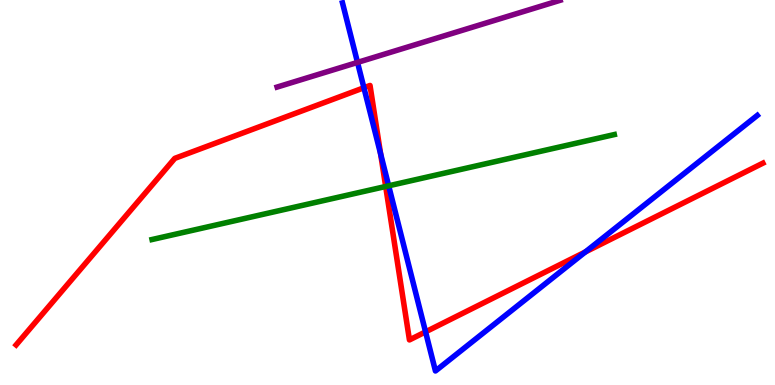[{'lines': ['blue', 'red'], 'intersections': [{'x': 4.7, 'y': 7.72}, {'x': 4.91, 'y': 6.0}, {'x': 5.49, 'y': 1.38}, {'x': 7.55, 'y': 3.46}]}, {'lines': ['green', 'red'], 'intersections': [{'x': 4.98, 'y': 5.16}]}, {'lines': ['purple', 'red'], 'intersections': []}, {'lines': ['blue', 'green'], 'intersections': [{'x': 5.02, 'y': 5.17}]}, {'lines': ['blue', 'purple'], 'intersections': [{'x': 4.61, 'y': 8.38}]}, {'lines': ['green', 'purple'], 'intersections': []}]